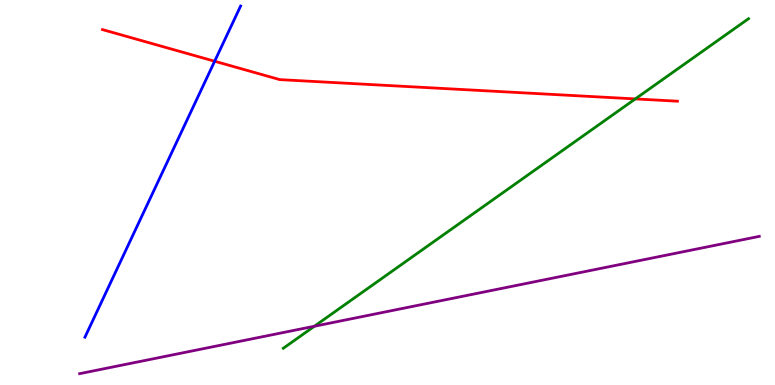[{'lines': ['blue', 'red'], 'intersections': [{'x': 2.77, 'y': 8.41}]}, {'lines': ['green', 'red'], 'intersections': [{'x': 8.2, 'y': 7.43}]}, {'lines': ['purple', 'red'], 'intersections': []}, {'lines': ['blue', 'green'], 'intersections': []}, {'lines': ['blue', 'purple'], 'intersections': []}, {'lines': ['green', 'purple'], 'intersections': [{'x': 4.06, 'y': 1.53}]}]